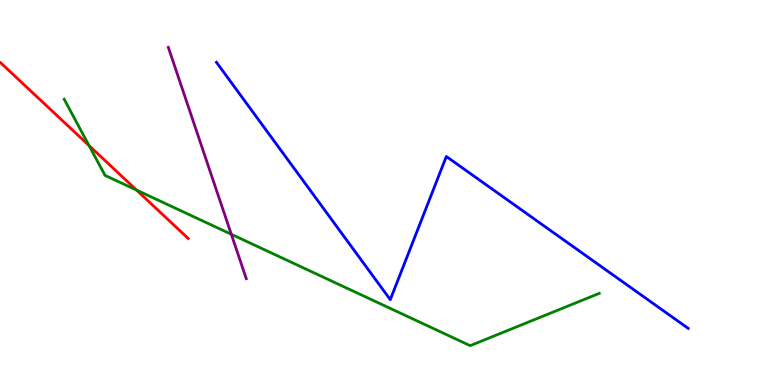[{'lines': ['blue', 'red'], 'intersections': []}, {'lines': ['green', 'red'], 'intersections': [{'x': 1.15, 'y': 6.22}, {'x': 1.76, 'y': 5.06}]}, {'lines': ['purple', 'red'], 'intersections': []}, {'lines': ['blue', 'green'], 'intersections': []}, {'lines': ['blue', 'purple'], 'intersections': []}, {'lines': ['green', 'purple'], 'intersections': [{'x': 2.98, 'y': 3.91}]}]